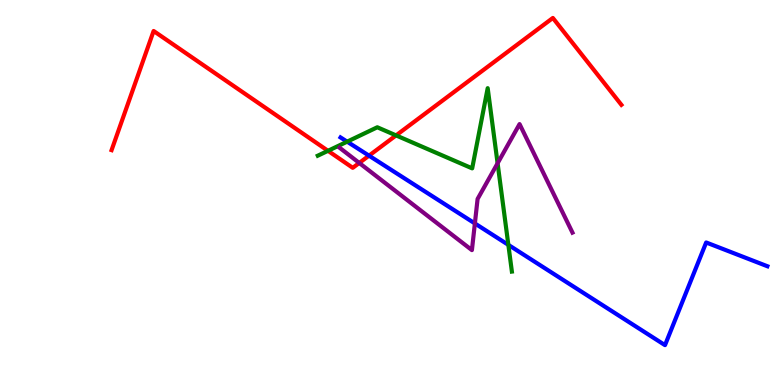[{'lines': ['blue', 'red'], 'intersections': [{'x': 4.76, 'y': 5.96}]}, {'lines': ['green', 'red'], 'intersections': [{'x': 4.23, 'y': 6.08}, {'x': 5.11, 'y': 6.48}]}, {'lines': ['purple', 'red'], 'intersections': [{'x': 4.64, 'y': 5.77}]}, {'lines': ['blue', 'green'], 'intersections': [{'x': 4.48, 'y': 6.32}, {'x': 6.56, 'y': 3.64}]}, {'lines': ['blue', 'purple'], 'intersections': [{'x': 6.13, 'y': 4.2}]}, {'lines': ['green', 'purple'], 'intersections': [{'x': 6.42, 'y': 5.76}]}]